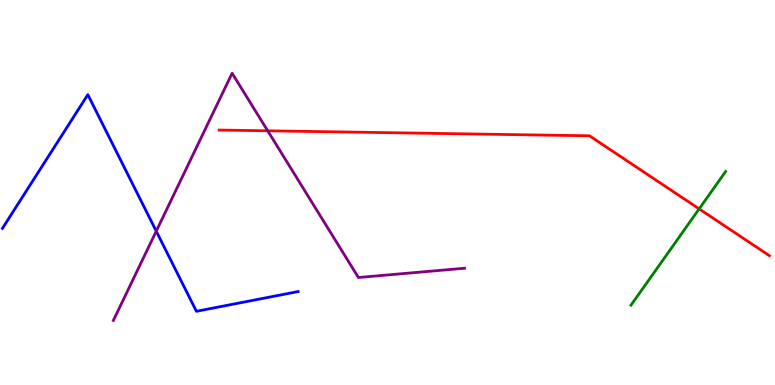[{'lines': ['blue', 'red'], 'intersections': []}, {'lines': ['green', 'red'], 'intersections': [{'x': 9.02, 'y': 4.57}]}, {'lines': ['purple', 'red'], 'intersections': [{'x': 3.45, 'y': 6.6}]}, {'lines': ['blue', 'green'], 'intersections': []}, {'lines': ['blue', 'purple'], 'intersections': [{'x': 2.02, 'y': 4.0}]}, {'lines': ['green', 'purple'], 'intersections': []}]